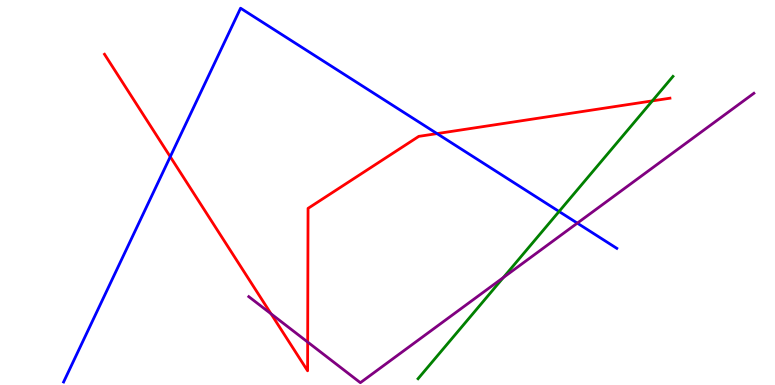[{'lines': ['blue', 'red'], 'intersections': [{'x': 2.2, 'y': 5.93}, {'x': 5.64, 'y': 6.53}]}, {'lines': ['green', 'red'], 'intersections': [{'x': 8.42, 'y': 7.38}]}, {'lines': ['purple', 'red'], 'intersections': [{'x': 3.5, 'y': 1.85}, {'x': 3.97, 'y': 1.12}]}, {'lines': ['blue', 'green'], 'intersections': [{'x': 7.21, 'y': 4.51}]}, {'lines': ['blue', 'purple'], 'intersections': [{'x': 7.45, 'y': 4.2}]}, {'lines': ['green', 'purple'], 'intersections': [{'x': 6.5, 'y': 2.79}]}]